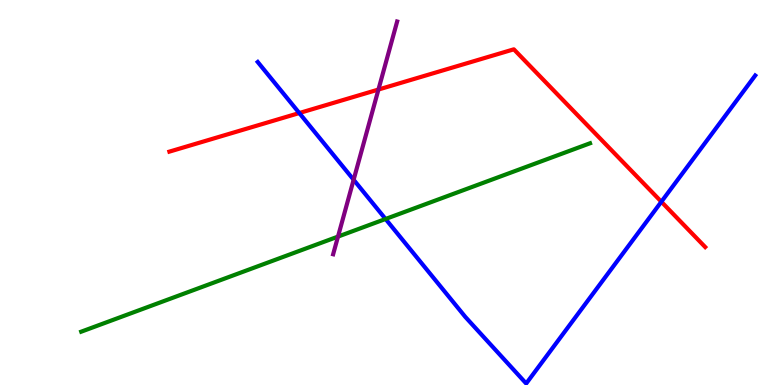[{'lines': ['blue', 'red'], 'intersections': [{'x': 3.86, 'y': 7.06}, {'x': 8.53, 'y': 4.76}]}, {'lines': ['green', 'red'], 'intersections': []}, {'lines': ['purple', 'red'], 'intersections': [{'x': 4.88, 'y': 7.67}]}, {'lines': ['blue', 'green'], 'intersections': [{'x': 4.98, 'y': 4.31}]}, {'lines': ['blue', 'purple'], 'intersections': [{'x': 4.56, 'y': 5.33}]}, {'lines': ['green', 'purple'], 'intersections': [{'x': 4.36, 'y': 3.85}]}]